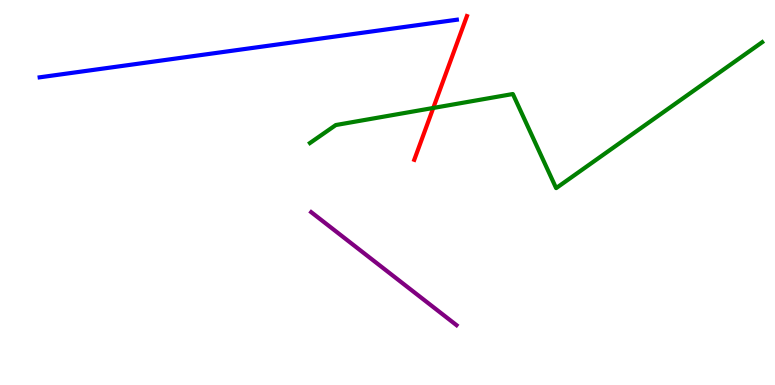[{'lines': ['blue', 'red'], 'intersections': []}, {'lines': ['green', 'red'], 'intersections': [{'x': 5.59, 'y': 7.2}]}, {'lines': ['purple', 'red'], 'intersections': []}, {'lines': ['blue', 'green'], 'intersections': []}, {'lines': ['blue', 'purple'], 'intersections': []}, {'lines': ['green', 'purple'], 'intersections': []}]